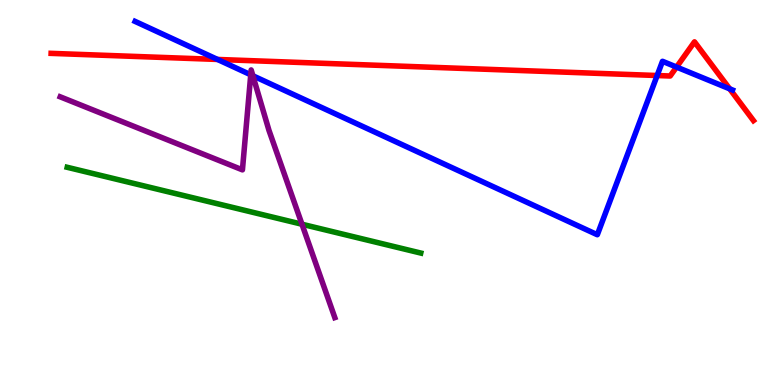[{'lines': ['blue', 'red'], 'intersections': [{'x': 2.81, 'y': 8.46}, {'x': 8.48, 'y': 8.04}, {'x': 8.73, 'y': 8.26}, {'x': 9.42, 'y': 7.69}]}, {'lines': ['green', 'red'], 'intersections': []}, {'lines': ['purple', 'red'], 'intersections': []}, {'lines': ['blue', 'green'], 'intersections': []}, {'lines': ['blue', 'purple'], 'intersections': [{'x': 3.24, 'y': 8.06}, {'x': 3.26, 'y': 8.03}]}, {'lines': ['green', 'purple'], 'intersections': [{'x': 3.9, 'y': 4.18}]}]